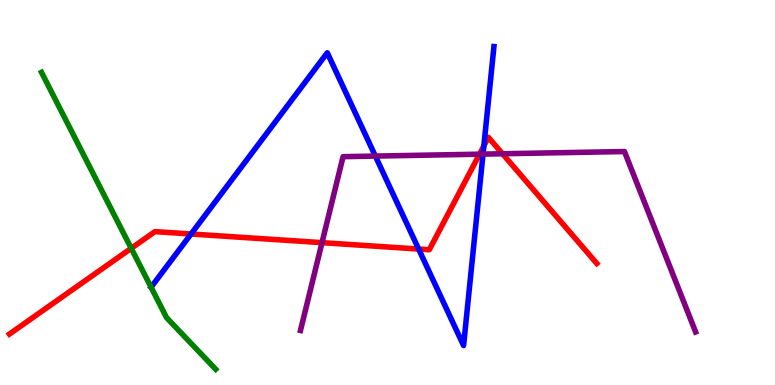[{'lines': ['blue', 'red'], 'intersections': [{'x': 2.47, 'y': 3.92}, {'x': 5.4, 'y': 3.53}, {'x': 6.24, 'y': 6.21}]}, {'lines': ['green', 'red'], 'intersections': [{'x': 1.69, 'y': 3.55}]}, {'lines': ['purple', 'red'], 'intersections': [{'x': 4.15, 'y': 3.7}, {'x': 6.19, 'y': 6.0}, {'x': 6.48, 'y': 6.01}]}, {'lines': ['blue', 'green'], 'intersections': []}, {'lines': ['blue', 'purple'], 'intersections': [{'x': 4.84, 'y': 5.95}, {'x': 6.23, 'y': 6.0}]}, {'lines': ['green', 'purple'], 'intersections': []}]